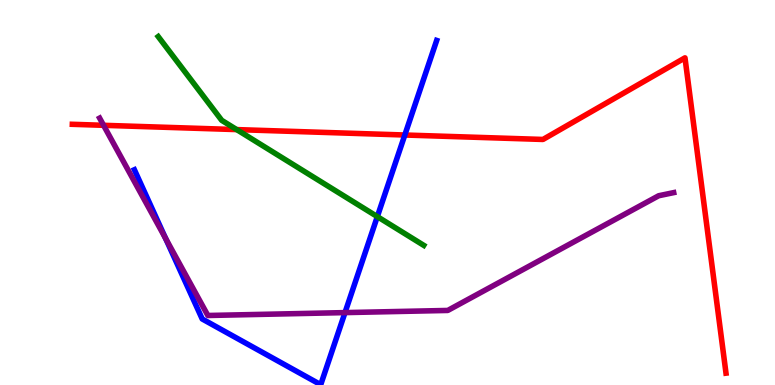[{'lines': ['blue', 'red'], 'intersections': [{'x': 5.22, 'y': 6.49}]}, {'lines': ['green', 'red'], 'intersections': [{'x': 3.05, 'y': 6.63}]}, {'lines': ['purple', 'red'], 'intersections': [{'x': 1.34, 'y': 6.75}]}, {'lines': ['blue', 'green'], 'intersections': [{'x': 4.87, 'y': 4.37}]}, {'lines': ['blue', 'purple'], 'intersections': [{'x': 2.14, 'y': 3.81}, {'x': 4.45, 'y': 1.88}]}, {'lines': ['green', 'purple'], 'intersections': []}]